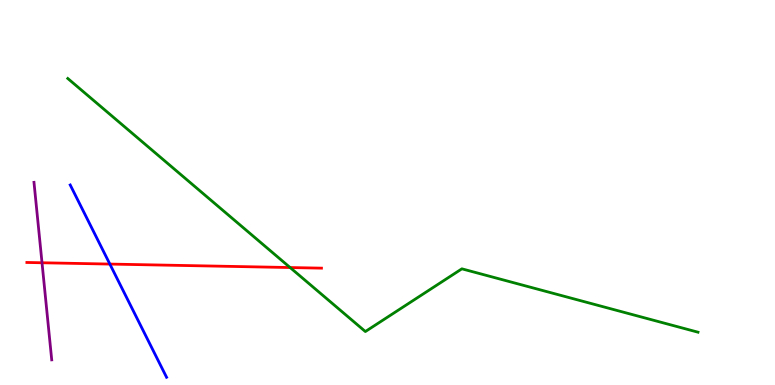[{'lines': ['blue', 'red'], 'intersections': [{'x': 1.42, 'y': 3.14}]}, {'lines': ['green', 'red'], 'intersections': [{'x': 3.74, 'y': 3.05}]}, {'lines': ['purple', 'red'], 'intersections': [{'x': 0.542, 'y': 3.18}]}, {'lines': ['blue', 'green'], 'intersections': []}, {'lines': ['blue', 'purple'], 'intersections': []}, {'lines': ['green', 'purple'], 'intersections': []}]